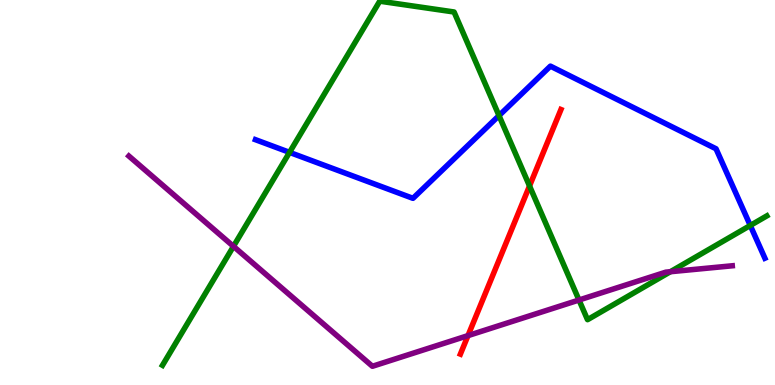[{'lines': ['blue', 'red'], 'intersections': []}, {'lines': ['green', 'red'], 'intersections': [{'x': 6.83, 'y': 5.17}]}, {'lines': ['purple', 'red'], 'intersections': [{'x': 6.04, 'y': 1.28}]}, {'lines': ['blue', 'green'], 'intersections': [{'x': 3.74, 'y': 6.04}, {'x': 6.44, 'y': 7.0}, {'x': 9.68, 'y': 4.14}]}, {'lines': ['blue', 'purple'], 'intersections': []}, {'lines': ['green', 'purple'], 'intersections': [{'x': 3.01, 'y': 3.6}, {'x': 7.47, 'y': 2.21}, {'x': 8.65, 'y': 2.94}]}]